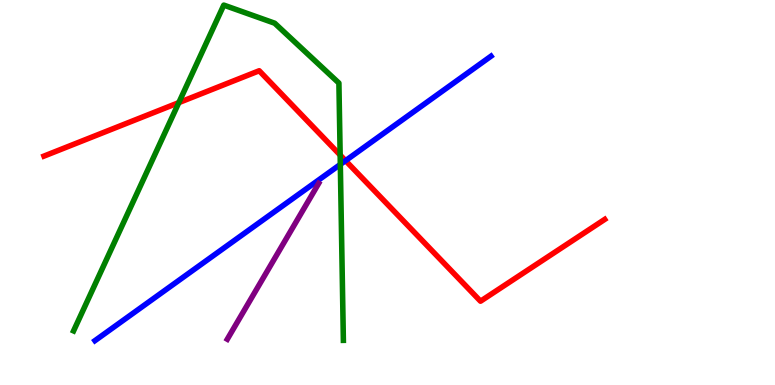[{'lines': ['blue', 'red'], 'intersections': [{'x': 4.46, 'y': 5.83}]}, {'lines': ['green', 'red'], 'intersections': [{'x': 2.31, 'y': 7.33}, {'x': 4.39, 'y': 5.97}]}, {'lines': ['purple', 'red'], 'intersections': []}, {'lines': ['blue', 'green'], 'intersections': [{'x': 4.39, 'y': 5.73}]}, {'lines': ['blue', 'purple'], 'intersections': []}, {'lines': ['green', 'purple'], 'intersections': []}]